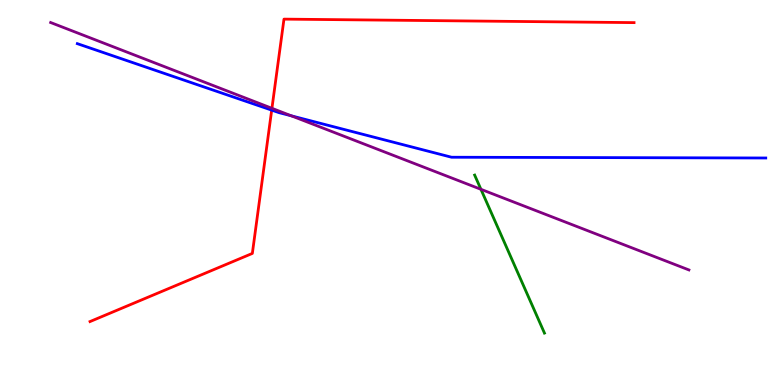[{'lines': ['blue', 'red'], 'intersections': [{'x': 3.51, 'y': 7.14}]}, {'lines': ['green', 'red'], 'intersections': []}, {'lines': ['purple', 'red'], 'intersections': [{'x': 3.51, 'y': 7.19}]}, {'lines': ['blue', 'green'], 'intersections': []}, {'lines': ['blue', 'purple'], 'intersections': [{'x': 3.76, 'y': 6.99}]}, {'lines': ['green', 'purple'], 'intersections': [{'x': 6.21, 'y': 5.08}]}]